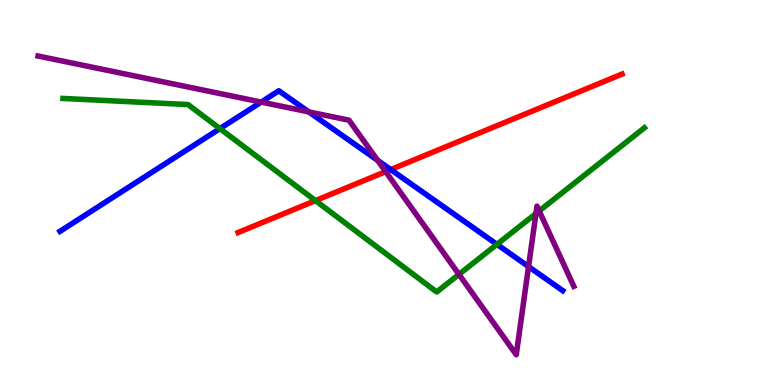[{'lines': ['blue', 'red'], 'intersections': [{'x': 5.04, 'y': 5.6}]}, {'lines': ['green', 'red'], 'intersections': [{'x': 4.07, 'y': 4.79}]}, {'lines': ['purple', 'red'], 'intersections': [{'x': 4.98, 'y': 5.54}]}, {'lines': ['blue', 'green'], 'intersections': [{'x': 2.84, 'y': 6.66}, {'x': 6.41, 'y': 3.65}]}, {'lines': ['blue', 'purple'], 'intersections': [{'x': 3.37, 'y': 7.35}, {'x': 3.98, 'y': 7.09}, {'x': 4.87, 'y': 5.84}, {'x': 6.82, 'y': 3.08}]}, {'lines': ['green', 'purple'], 'intersections': [{'x': 5.92, 'y': 2.87}, {'x': 6.92, 'y': 4.45}, {'x': 6.96, 'y': 4.52}]}]